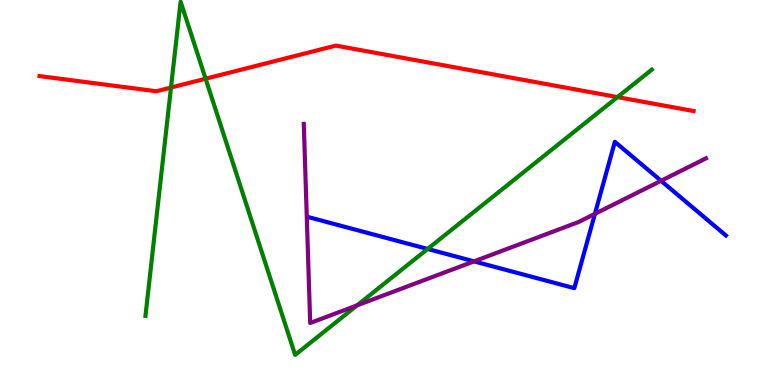[{'lines': ['blue', 'red'], 'intersections': []}, {'lines': ['green', 'red'], 'intersections': [{'x': 2.21, 'y': 7.73}, {'x': 2.65, 'y': 7.96}, {'x': 7.97, 'y': 7.48}]}, {'lines': ['purple', 'red'], 'intersections': []}, {'lines': ['blue', 'green'], 'intersections': [{'x': 5.52, 'y': 3.53}]}, {'lines': ['blue', 'purple'], 'intersections': [{'x': 6.12, 'y': 3.21}, {'x': 7.68, 'y': 4.45}, {'x': 8.53, 'y': 5.3}]}, {'lines': ['green', 'purple'], 'intersections': [{'x': 4.61, 'y': 2.07}]}]